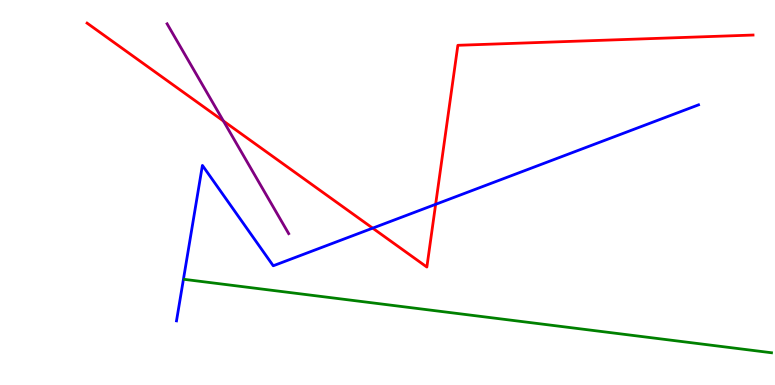[{'lines': ['blue', 'red'], 'intersections': [{'x': 4.81, 'y': 4.07}, {'x': 5.62, 'y': 4.69}]}, {'lines': ['green', 'red'], 'intersections': []}, {'lines': ['purple', 'red'], 'intersections': [{'x': 2.88, 'y': 6.86}]}, {'lines': ['blue', 'green'], 'intersections': []}, {'lines': ['blue', 'purple'], 'intersections': []}, {'lines': ['green', 'purple'], 'intersections': []}]